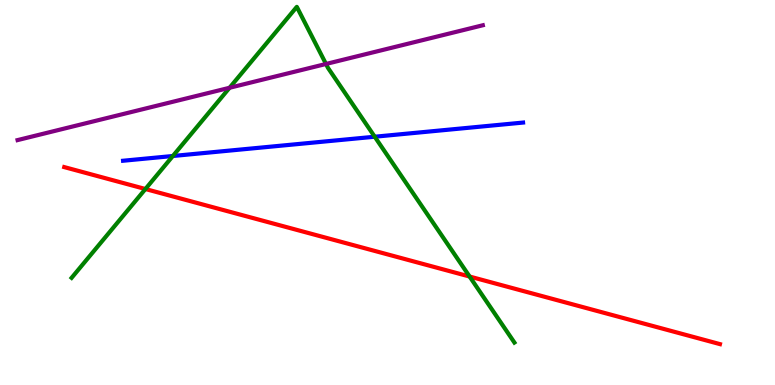[{'lines': ['blue', 'red'], 'intersections': []}, {'lines': ['green', 'red'], 'intersections': [{'x': 1.88, 'y': 5.09}, {'x': 6.06, 'y': 2.82}]}, {'lines': ['purple', 'red'], 'intersections': []}, {'lines': ['blue', 'green'], 'intersections': [{'x': 2.23, 'y': 5.95}, {'x': 4.84, 'y': 6.45}]}, {'lines': ['blue', 'purple'], 'intersections': []}, {'lines': ['green', 'purple'], 'intersections': [{'x': 2.96, 'y': 7.72}, {'x': 4.21, 'y': 8.34}]}]